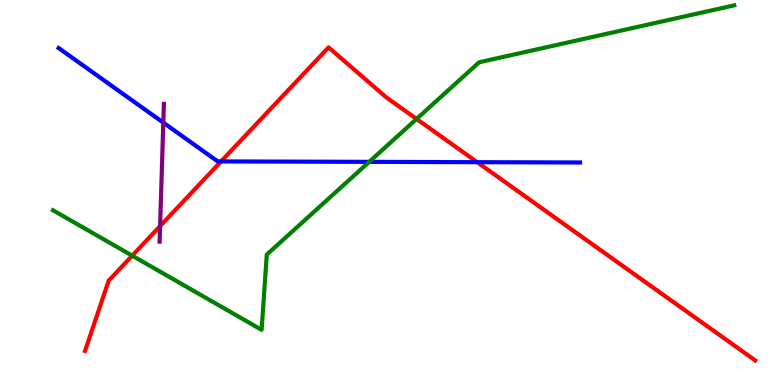[{'lines': ['blue', 'red'], 'intersections': [{'x': 2.85, 'y': 5.81}, {'x': 6.16, 'y': 5.79}]}, {'lines': ['green', 'red'], 'intersections': [{'x': 1.71, 'y': 3.36}, {'x': 5.38, 'y': 6.91}]}, {'lines': ['purple', 'red'], 'intersections': [{'x': 2.07, 'y': 4.13}]}, {'lines': ['blue', 'green'], 'intersections': [{'x': 4.76, 'y': 5.8}]}, {'lines': ['blue', 'purple'], 'intersections': [{'x': 2.11, 'y': 6.81}]}, {'lines': ['green', 'purple'], 'intersections': []}]